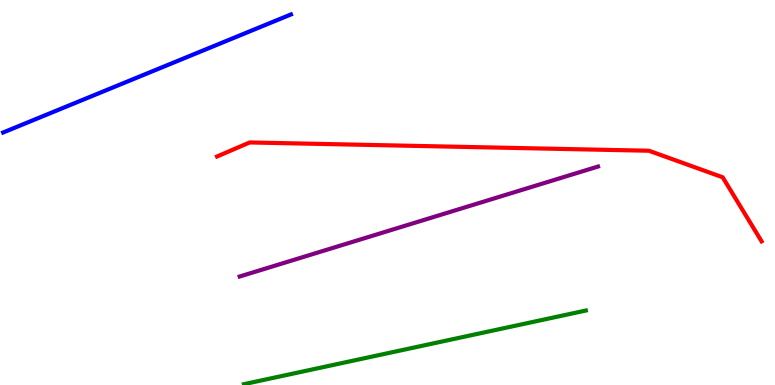[{'lines': ['blue', 'red'], 'intersections': []}, {'lines': ['green', 'red'], 'intersections': []}, {'lines': ['purple', 'red'], 'intersections': []}, {'lines': ['blue', 'green'], 'intersections': []}, {'lines': ['blue', 'purple'], 'intersections': []}, {'lines': ['green', 'purple'], 'intersections': []}]